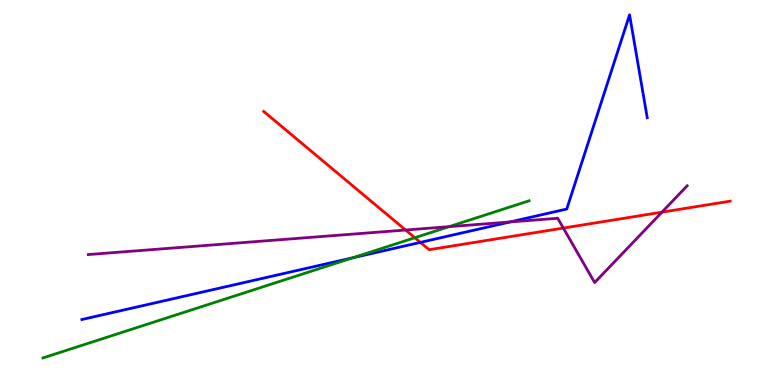[{'lines': ['blue', 'red'], 'intersections': [{'x': 5.42, 'y': 3.7}]}, {'lines': ['green', 'red'], 'intersections': [{'x': 5.35, 'y': 3.82}]}, {'lines': ['purple', 'red'], 'intersections': [{'x': 5.23, 'y': 4.03}, {'x': 7.27, 'y': 4.08}, {'x': 8.54, 'y': 4.49}]}, {'lines': ['blue', 'green'], 'intersections': [{'x': 4.55, 'y': 3.3}]}, {'lines': ['blue', 'purple'], 'intersections': [{'x': 6.58, 'y': 4.24}]}, {'lines': ['green', 'purple'], 'intersections': [{'x': 5.79, 'y': 4.11}]}]